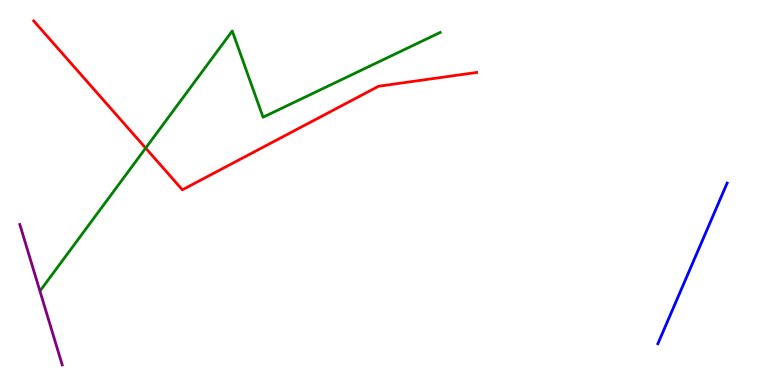[{'lines': ['blue', 'red'], 'intersections': []}, {'lines': ['green', 'red'], 'intersections': [{'x': 1.88, 'y': 6.15}]}, {'lines': ['purple', 'red'], 'intersections': []}, {'lines': ['blue', 'green'], 'intersections': []}, {'lines': ['blue', 'purple'], 'intersections': []}, {'lines': ['green', 'purple'], 'intersections': []}]